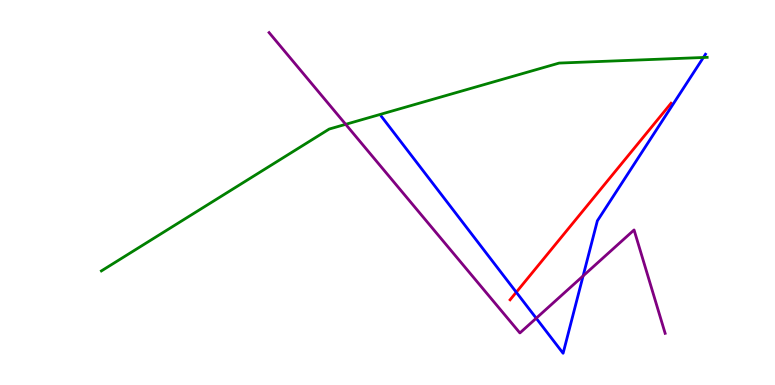[{'lines': ['blue', 'red'], 'intersections': [{'x': 6.66, 'y': 2.41}]}, {'lines': ['green', 'red'], 'intersections': []}, {'lines': ['purple', 'red'], 'intersections': []}, {'lines': ['blue', 'green'], 'intersections': [{'x': 9.08, 'y': 8.51}]}, {'lines': ['blue', 'purple'], 'intersections': [{'x': 6.92, 'y': 1.73}, {'x': 7.52, 'y': 2.83}]}, {'lines': ['green', 'purple'], 'intersections': [{'x': 4.46, 'y': 6.77}]}]